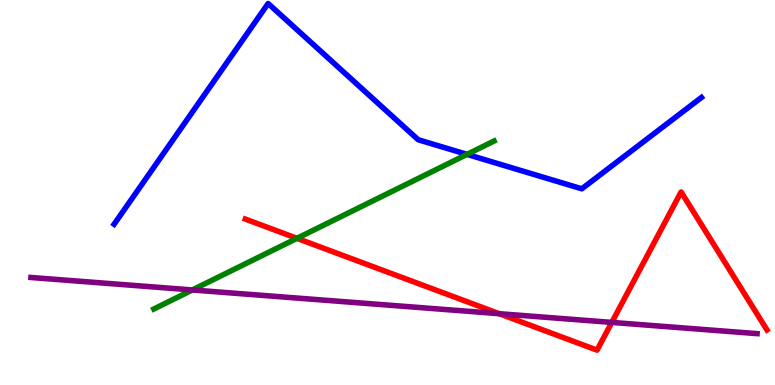[{'lines': ['blue', 'red'], 'intersections': []}, {'lines': ['green', 'red'], 'intersections': [{'x': 3.83, 'y': 3.81}]}, {'lines': ['purple', 'red'], 'intersections': [{'x': 6.44, 'y': 1.85}, {'x': 7.89, 'y': 1.63}]}, {'lines': ['blue', 'green'], 'intersections': [{'x': 6.03, 'y': 5.99}]}, {'lines': ['blue', 'purple'], 'intersections': []}, {'lines': ['green', 'purple'], 'intersections': [{'x': 2.48, 'y': 2.47}]}]